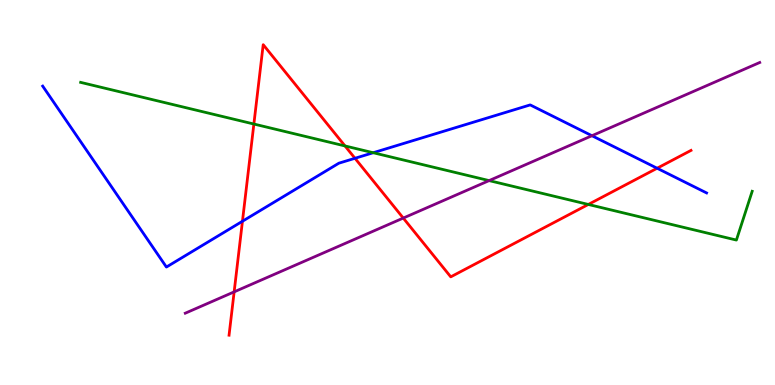[{'lines': ['blue', 'red'], 'intersections': [{'x': 3.13, 'y': 4.25}, {'x': 4.58, 'y': 5.89}, {'x': 8.48, 'y': 5.63}]}, {'lines': ['green', 'red'], 'intersections': [{'x': 3.28, 'y': 6.78}, {'x': 4.45, 'y': 6.21}, {'x': 7.59, 'y': 4.69}]}, {'lines': ['purple', 'red'], 'intersections': [{'x': 3.02, 'y': 2.42}, {'x': 5.2, 'y': 4.34}]}, {'lines': ['blue', 'green'], 'intersections': [{'x': 4.82, 'y': 6.03}]}, {'lines': ['blue', 'purple'], 'intersections': [{'x': 7.64, 'y': 6.47}]}, {'lines': ['green', 'purple'], 'intersections': [{'x': 6.31, 'y': 5.31}]}]